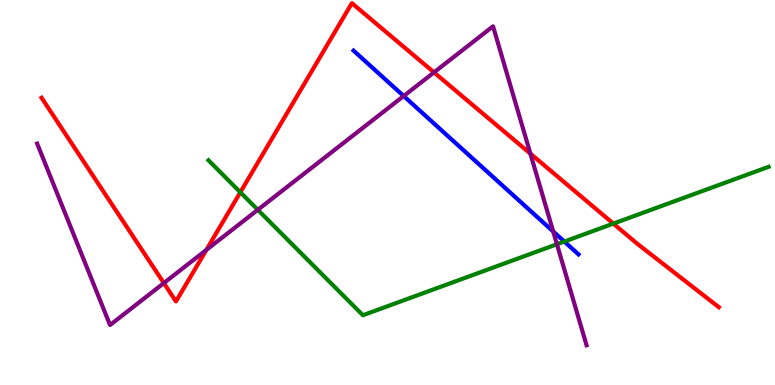[{'lines': ['blue', 'red'], 'intersections': []}, {'lines': ['green', 'red'], 'intersections': [{'x': 3.1, 'y': 5.01}, {'x': 7.91, 'y': 4.19}]}, {'lines': ['purple', 'red'], 'intersections': [{'x': 2.11, 'y': 2.65}, {'x': 2.66, 'y': 3.51}, {'x': 5.6, 'y': 8.12}, {'x': 6.84, 'y': 6.01}]}, {'lines': ['blue', 'green'], 'intersections': [{'x': 7.28, 'y': 3.73}]}, {'lines': ['blue', 'purple'], 'intersections': [{'x': 5.21, 'y': 7.51}, {'x': 7.14, 'y': 3.99}]}, {'lines': ['green', 'purple'], 'intersections': [{'x': 3.33, 'y': 4.55}, {'x': 7.19, 'y': 3.66}]}]